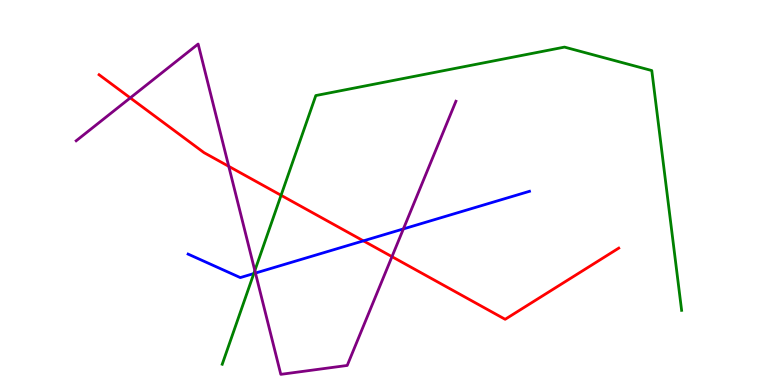[{'lines': ['blue', 'red'], 'intersections': [{'x': 4.69, 'y': 3.74}]}, {'lines': ['green', 'red'], 'intersections': [{'x': 3.63, 'y': 4.93}]}, {'lines': ['purple', 'red'], 'intersections': [{'x': 1.68, 'y': 7.46}, {'x': 2.95, 'y': 5.68}, {'x': 5.06, 'y': 3.33}]}, {'lines': ['blue', 'green'], 'intersections': [{'x': 3.28, 'y': 2.89}]}, {'lines': ['blue', 'purple'], 'intersections': [{'x': 3.3, 'y': 2.91}, {'x': 5.21, 'y': 4.05}]}, {'lines': ['green', 'purple'], 'intersections': [{'x': 3.29, 'y': 2.97}]}]